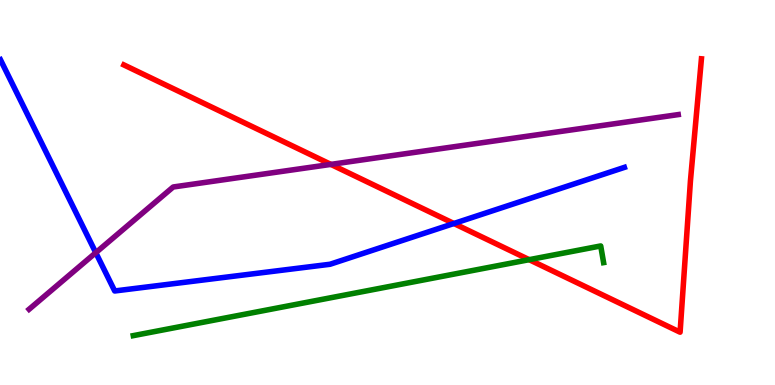[{'lines': ['blue', 'red'], 'intersections': [{'x': 5.86, 'y': 4.19}]}, {'lines': ['green', 'red'], 'intersections': [{'x': 6.83, 'y': 3.26}]}, {'lines': ['purple', 'red'], 'intersections': [{'x': 4.27, 'y': 5.73}]}, {'lines': ['blue', 'green'], 'intersections': []}, {'lines': ['blue', 'purple'], 'intersections': [{'x': 1.24, 'y': 3.44}]}, {'lines': ['green', 'purple'], 'intersections': []}]